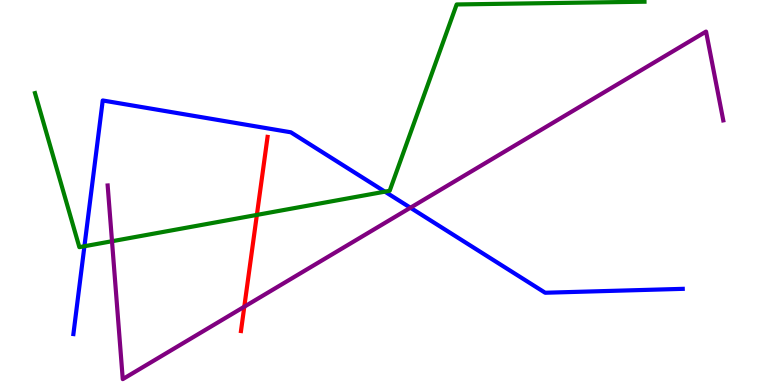[{'lines': ['blue', 'red'], 'intersections': []}, {'lines': ['green', 'red'], 'intersections': [{'x': 3.31, 'y': 4.42}]}, {'lines': ['purple', 'red'], 'intersections': [{'x': 3.15, 'y': 2.03}]}, {'lines': ['blue', 'green'], 'intersections': [{'x': 1.09, 'y': 3.6}, {'x': 4.97, 'y': 5.02}]}, {'lines': ['blue', 'purple'], 'intersections': [{'x': 5.3, 'y': 4.6}]}, {'lines': ['green', 'purple'], 'intersections': [{'x': 1.45, 'y': 3.73}]}]